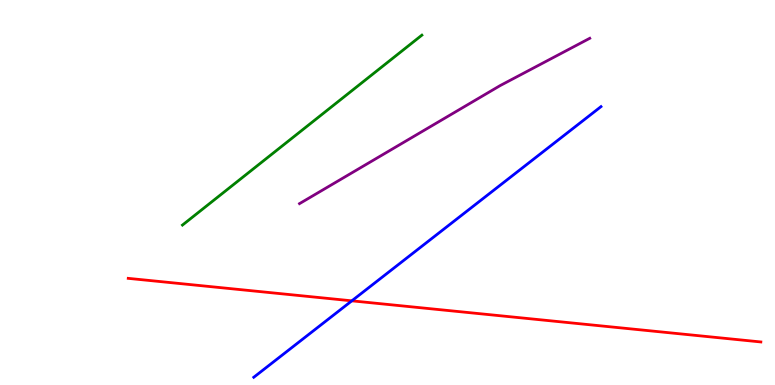[{'lines': ['blue', 'red'], 'intersections': [{'x': 4.54, 'y': 2.19}]}, {'lines': ['green', 'red'], 'intersections': []}, {'lines': ['purple', 'red'], 'intersections': []}, {'lines': ['blue', 'green'], 'intersections': []}, {'lines': ['blue', 'purple'], 'intersections': []}, {'lines': ['green', 'purple'], 'intersections': []}]